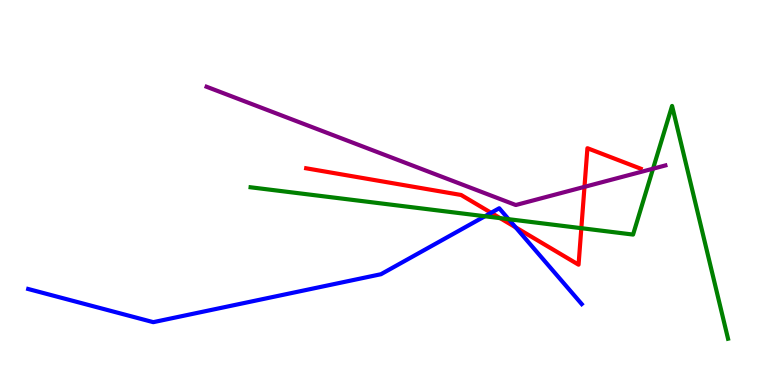[{'lines': ['blue', 'red'], 'intersections': [{'x': 6.34, 'y': 4.47}, {'x': 6.65, 'y': 4.09}]}, {'lines': ['green', 'red'], 'intersections': [{'x': 6.45, 'y': 4.33}, {'x': 7.5, 'y': 4.07}]}, {'lines': ['purple', 'red'], 'intersections': [{'x': 7.54, 'y': 5.15}]}, {'lines': ['blue', 'green'], 'intersections': [{'x': 6.26, 'y': 4.38}, {'x': 6.56, 'y': 4.31}]}, {'lines': ['blue', 'purple'], 'intersections': []}, {'lines': ['green', 'purple'], 'intersections': [{'x': 8.43, 'y': 5.62}]}]